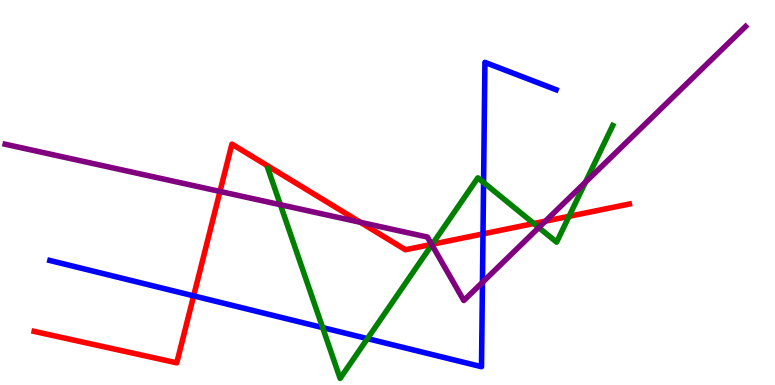[{'lines': ['blue', 'red'], 'intersections': [{'x': 2.5, 'y': 2.32}, {'x': 6.23, 'y': 3.92}]}, {'lines': ['green', 'red'], 'intersections': [{'x': 5.58, 'y': 3.66}, {'x': 6.89, 'y': 4.19}, {'x': 7.34, 'y': 4.38}]}, {'lines': ['purple', 'red'], 'intersections': [{'x': 2.84, 'y': 5.03}, {'x': 4.65, 'y': 4.23}, {'x': 5.57, 'y': 3.65}, {'x': 7.04, 'y': 4.26}]}, {'lines': ['blue', 'green'], 'intersections': [{'x': 4.16, 'y': 1.49}, {'x': 4.74, 'y': 1.2}, {'x': 6.24, 'y': 5.26}]}, {'lines': ['blue', 'purple'], 'intersections': [{'x': 6.23, 'y': 2.67}]}, {'lines': ['green', 'purple'], 'intersections': [{'x': 3.62, 'y': 4.68}, {'x': 5.57, 'y': 3.64}, {'x': 6.95, 'y': 4.09}, {'x': 7.55, 'y': 5.27}]}]